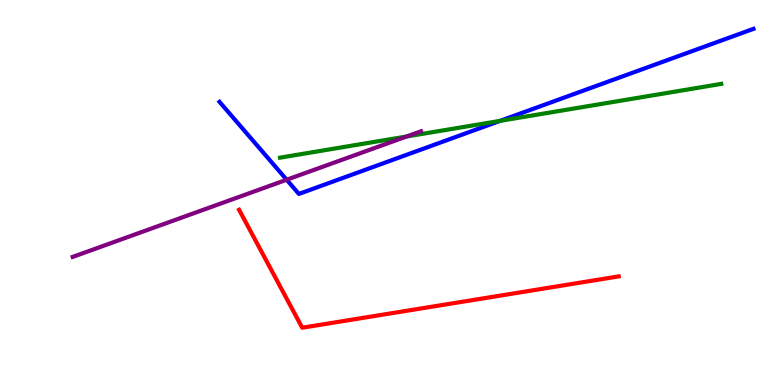[{'lines': ['blue', 'red'], 'intersections': []}, {'lines': ['green', 'red'], 'intersections': []}, {'lines': ['purple', 'red'], 'intersections': []}, {'lines': ['blue', 'green'], 'intersections': [{'x': 6.45, 'y': 6.86}]}, {'lines': ['blue', 'purple'], 'intersections': [{'x': 3.7, 'y': 5.33}]}, {'lines': ['green', 'purple'], 'intersections': [{'x': 5.25, 'y': 6.45}]}]